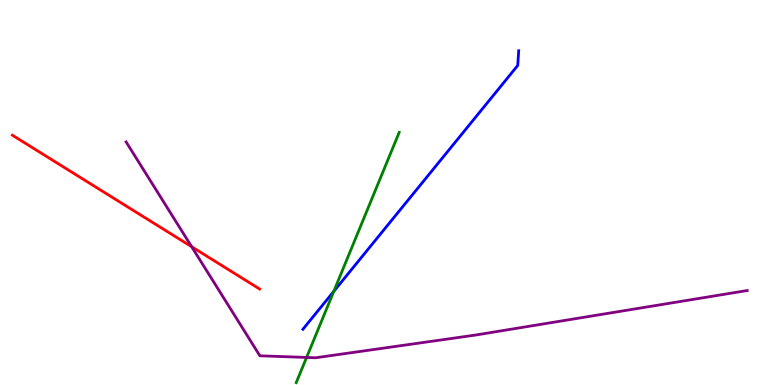[{'lines': ['blue', 'red'], 'intersections': []}, {'lines': ['green', 'red'], 'intersections': []}, {'lines': ['purple', 'red'], 'intersections': [{'x': 2.47, 'y': 3.59}]}, {'lines': ['blue', 'green'], 'intersections': [{'x': 4.31, 'y': 2.43}]}, {'lines': ['blue', 'purple'], 'intersections': []}, {'lines': ['green', 'purple'], 'intersections': [{'x': 3.96, 'y': 0.716}]}]